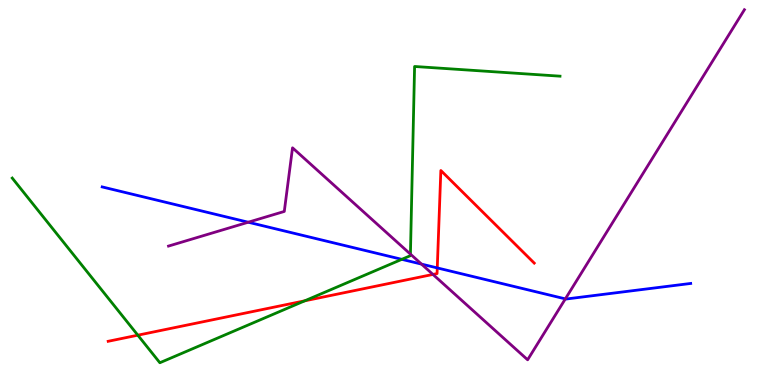[{'lines': ['blue', 'red'], 'intersections': [{'x': 5.64, 'y': 3.04}]}, {'lines': ['green', 'red'], 'intersections': [{'x': 1.78, 'y': 1.29}, {'x': 3.93, 'y': 2.19}]}, {'lines': ['purple', 'red'], 'intersections': [{'x': 5.59, 'y': 2.87}]}, {'lines': ['blue', 'green'], 'intersections': [{'x': 5.18, 'y': 3.26}]}, {'lines': ['blue', 'purple'], 'intersections': [{'x': 3.2, 'y': 4.23}, {'x': 5.44, 'y': 3.14}, {'x': 7.29, 'y': 2.24}]}, {'lines': ['green', 'purple'], 'intersections': [{'x': 5.3, 'y': 3.4}]}]